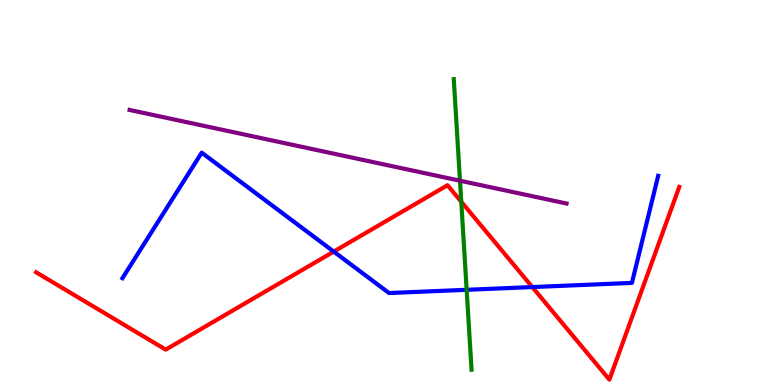[{'lines': ['blue', 'red'], 'intersections': [{'x': 4.31, 'y': 3.46}, {'x': 6.87, 'y': 2.54}]}, {'lines': ['green', 'red'], 'intersections': [{'x': 5.95, 'y': 4.76}]}, {'lines': ['purple', 'red'], 'intersections': []}, {'lines': ['blue', 'green'], 'intersections': [{'x': 6.02, 'y': 2.47}]}, {'lines': ['blue', 'purple'], 'intersections': []}, {'lines': ['green', 'purple'], 'intersections': [{'x': 5.94, 'y': 5.31}]}]